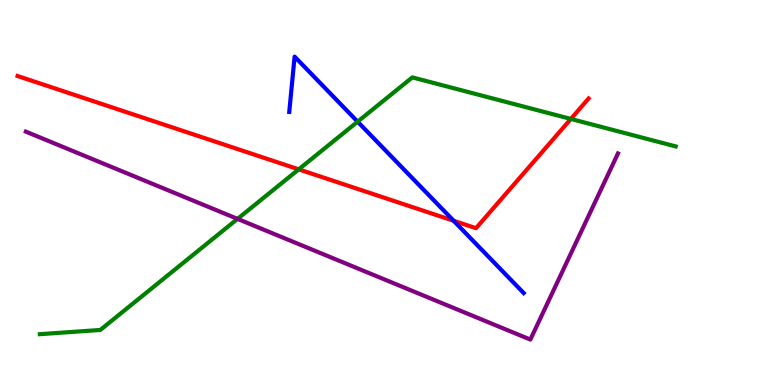[{'lines': ['blue', 'red'], 'intersections': [{'x': 5.85, 'y': 4.27}]}, {'lines': ['green', 'red'], 'intersections': [{'x': 3.85, 'y': 5.6}, {'x': 7.37, 'y': 6.91}]}, {'lines': ['purple', 'red'], 'intersections': []}, {'lines': ['blue', 'green'], 'intersections': [{'x': 4.61, 'y': 6.84}]}, {'lines': ['blue', 'purple'], 'intersections': []}, {'lines': ['green', 'purple'], 'intersections': [{'x': 3.06, 'y': 4.31}]}]